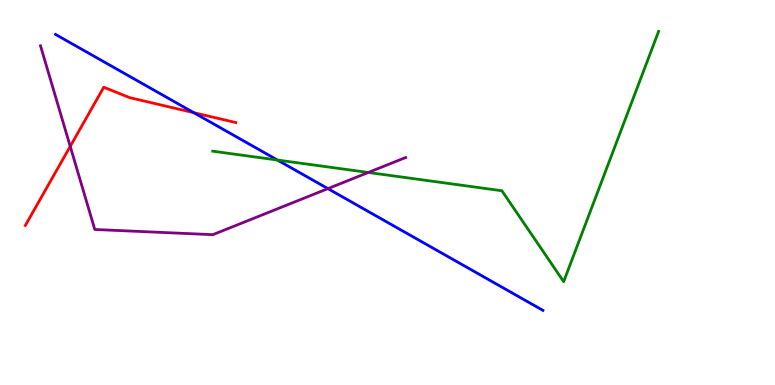[{'lines': ['blue', 'red'], 'intersections': [{'x': 2.5, 'y': 7.07}]}, {'lines': ['green', 'red'], 'intersections': []}, {'lines': ['purple', 'red'], 'intersections': [{'x': 0.906, 'y': 6.2}]}, {'lines': ['blue', 'green'], 'intersections': [{'x': 3.58, 'y': 5.84}]}, {'lines': ['blue', 'purple'], 'intersections': [{'x': 4.23, 'y': 5.1}]}, {'lines': ['green', 'purple'], 'intersections': [{'x': 4.75, 'y': 5.52}]}]